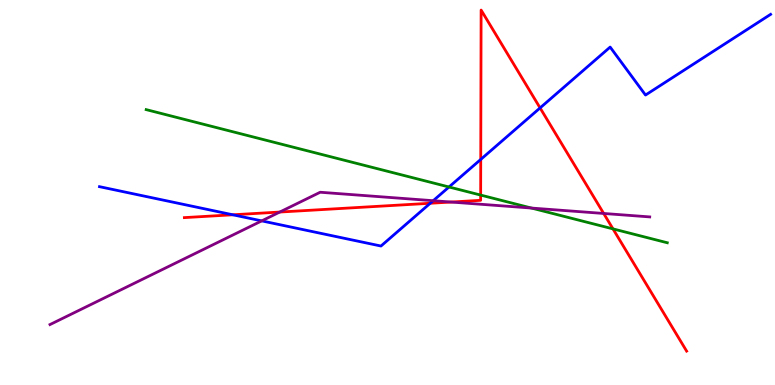[{'lines': ['blue', 'red'], 'intersections': [{'x': 3.0, 'y': 4.42}, {'x': 5.55, 'y': 4.72}, {'x': 6.2, 'y': 5.86}, {'x': 6.97, 'y': 7.2}]}, {'lines': ['green', 'red'], 'intersections': [{'x': 6.2, 'y': 4.93}, {'x': 7.91, 'y': 4.06}]}, {'lines': ['purple', 'red'], 'intersections': [{'x': 3.61, 'y': 4.49}, {'x': 5.82, 'y': 4.75}, {'x': 7.79, 'y': 4.46}]}, {'lines': ['blue', 'green'], 'intersections': [{'x': 5.79, 'y': 5.14}]}, {'lines': ['blue', 'purple'], 'intersections': [{'x': 3.38, 'y': 4.26}, {'x': 5.59, 'y': 4.79}]}, {'lines': ['green', 'purple'], 'intersections': [{'x': 6.86, 'y': 4.6}]}]